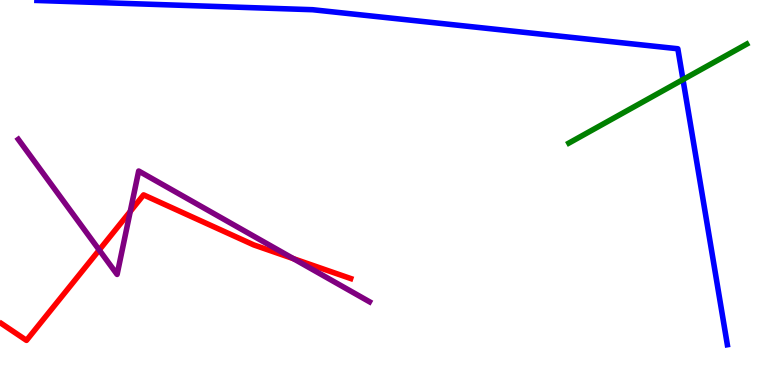[{'lines': ['blue', 'red'], 'intersections': []}, {'lines': ['green', 'red'], 'intersections': []}, {'lines': ['purple', 'red'], 'intersections': [{'x': 1.28, 'y': 3.51}, {'x': 1.68, 'y': 4.51}, {'x': 3.79, 'y': 3.28}]}, {'lines': ['blue', 'green'], 'intersections': [{'x': 8.81, 'y': 7.93}]}, {'lines': ['blue', 'purple'], 'intersections': []}, {'lines': ['green', 'purple'], 'intersections': []}]